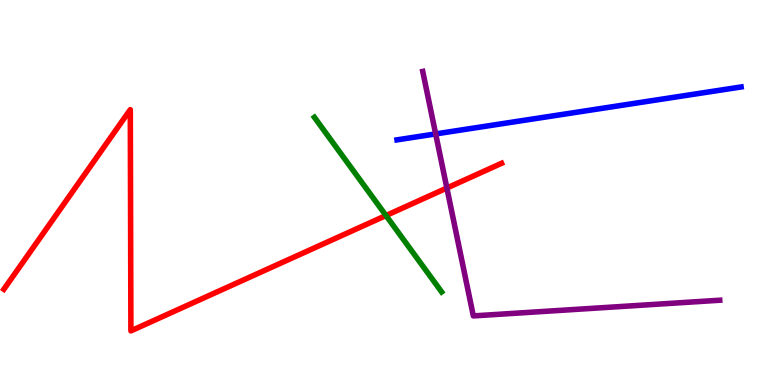[{'lines': ['blue', 'red'], 'intersections': []}, {'lines': ['green', 'red'], 'intersections': [{'x': 4.98, 'y': 4.4}]}, {'lines': ['purple', 'red'], 'intersections': [{'x': 5.77, 'y': 5.12}]}, {'lines': ['blue', 'green'], 'intersections': []}, {'lines': ['blue', 'purple'], 'intersections': [{'x': 5.62, 'y': 6.52}]}, {'lines': ['green', 'purple'], 'intersections': []}]